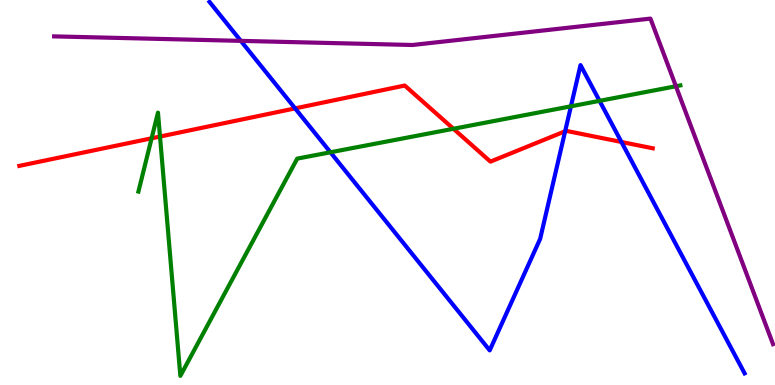[{'lines': ['blue', 'red'], 'intersections': [{'x': 3.81, 'y': 7.18}, {'x': 7.29, 'y': 6.59}, {'x': 8.02, 'y': 6.31}]}, {'lines': ['green', 'red'], 'intersections': [{'x': 1.96, 'y': 6.41}, {'x': 2.06, 'y': 6.45}, {'x': 5.85, 'y': 6.66}]}, {'lines': ['purple', 'red'], 'intersections': []}, {'lines': ['blue', 'green'], 'intersections': [{'x': 4.26, 'y': 6.04}, {'x': 7.37, 'y': 7.24}, {'x': 7.74, 'y': 7.38}]}, {'lines': ['blue', 'purple'], 'intersections': [{'x': 3.11, 'y': 8.94}]}, {'lines': ['green', 'purple'], 'intersections': [{'x': 8.72, 'y': 7.76}]}]